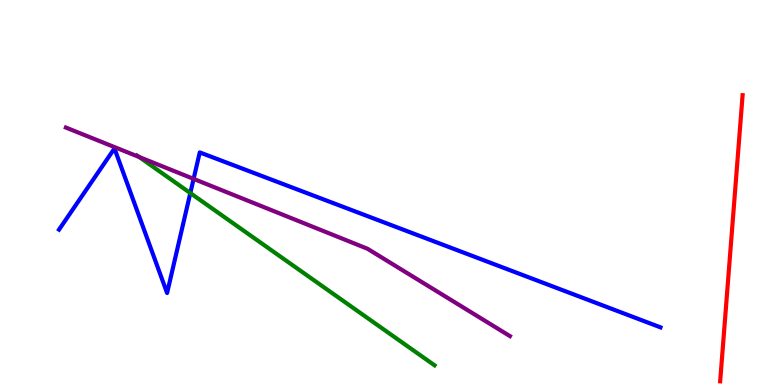[{'lines': ['blue', 'red'], 'intersections': []}, {'lines': ['green', 'red'], 'intersections': []}, {'lines': ['purple', 'red'], 'intersections': []}, {'lines': ['blue', 'green'], 'intersections': [{'x': 2.46, 'y': 4.99}]}, {'lines': ['blue', 'purple'], 'intersections': [{'x': 2.5, 'y': 5.35}]}, {'lines': ['green', 'purple'], 'intersections': [{'x': 1.8, 'y': 5.92}]}]